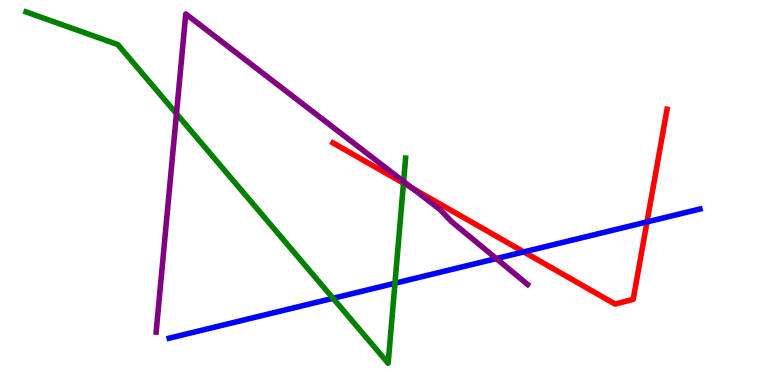[{'lines': ['blue', 'red'], 'intersections': [{'x': 6.76, 'y': 3.46}, {'x': 8.35, 'y': 4.24}]}, {'lines': ['green', 'red'], 'intersections': [{'x': 5.21, 'y': 5.24}]}, {'lines': ['purple', 'red'], 'intersections': [{'x': 5.32, 'y': 5.11}]}, {'lines': ['blue', 'green'], 'intersections': [{'x': 4.3, 'y': 2.25}, {'x': 5.1, 'y': 2.64}]}, {'lines': ['blue', 'purple'], 'intersections': [{'x': 6.4, 'y': 3.28}]}, {'lines': ['green', 'purple'], 'intersections': [{'x': 2.28, 'y': 7.05}, {'x': 5.21, 'y': 5.28}]}]